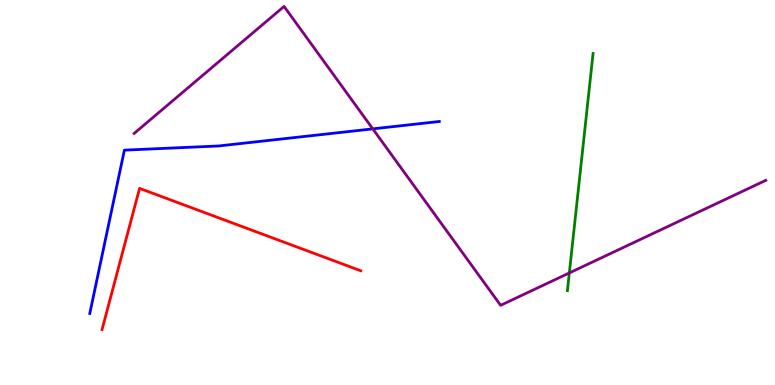[{'lines': ['blue', 'red'], 'intersections': []}, {'lines': ['green', 'red'], 'intersections': []}, {'lines': ['purple', 'red'], 'intersections': []}, {'lines': ['blue', 'green'], 'intersections': []}, {'lines': ['blue', 'purple'], 'intersections': [{'x': 4.81, 'y': 6.65}]}, {'lines': ['green', 'purple'], 'intersections': [{'x': 7.35, 'y': 2.91}]}]